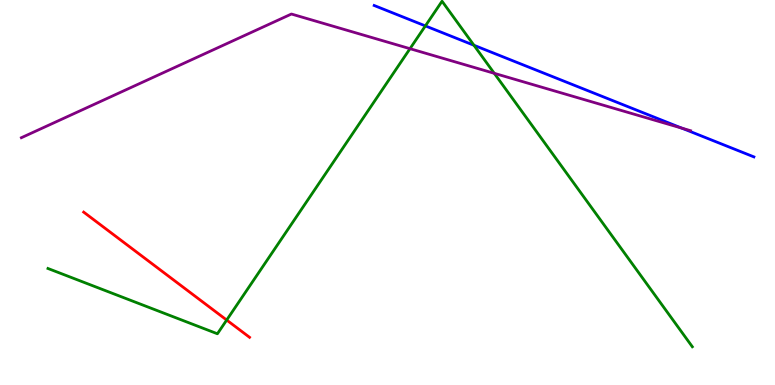[{'lines': ['blue', 'red'], 'intersections': []}, {'lines': ['green', 'red'], 'intersections': [{'x': 2.92, 'y': 1.69}]}, {'lines': ['purple', 'red'], 'intersections': []}, {'lines': ['blue', 'green'], 'intersections': [{'x': 5.49, 'y': 9.33}, {'x': 6.12, 'y': 8.82}]}, {'lines': ['blue', 'purple'], 'intersections': [{'x': 8.8, 'y': 6.67}]}, {'lines': ['green', 'purple'], 'intersections': [{'x': 5.29, 'y': 8.74}, {'x': 6.38, 'y': 8.1}]}]